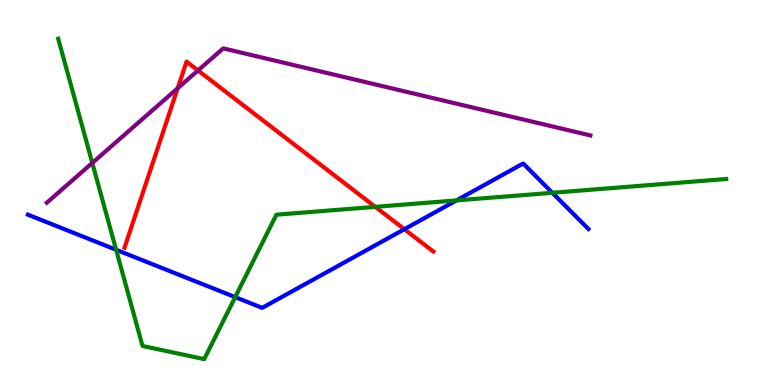[{'lines': ['blue', 'red'], 'intersections': [{'x': 5.22, 'y': 4.05}]}, {'lines': ['green', 'red'], 'intersections': [{'x': 4.84, 'y': 4.63}]}, {'lines': ['purple', 'red'], 'intersections': [{'x': 2.29, 'y': 7.71}, {'x': 2.55, 'y': 8.17}]}, {'lines': ['blue', 'green'], 'intersections': [{'x': 1.5, 'y': 3.51}, {'x': 3.03, 'y': 2.28}, {'x': 5.89, 'y': 4.79}, {'x': 7.13, 'y': 4.99}]}, {'lines': ['blue', 'purple'], 'intersections': []}, {'lines': ['green', 'purple'], 'intersections': [{'x': 1.19, 'y': 5.77}]}]